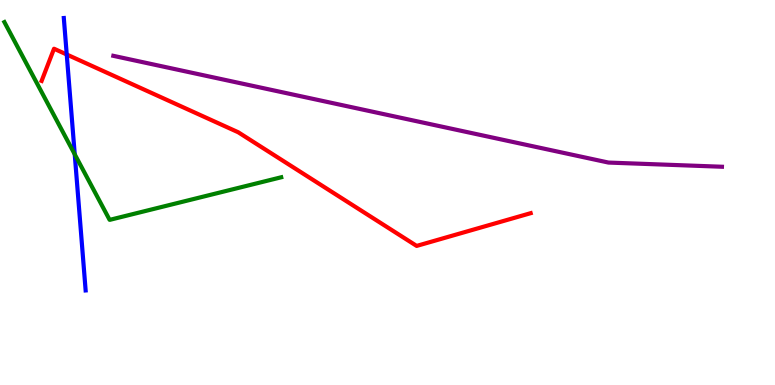[{'lines': ['blue', 'red'], 'intersections': [{'x': 0.861, 'y': 8.58}]}, {'lines': ['green', 'red'], 'intersections': []}, {'lines': ['purple', 'red'], 'intersections': []}, {'lines': ['blue', 'green'], 'intersections': [{'x': 0.964, 'y': 5.99}]}, {'lines': ['blue', 'purple'], 'intersections': []}, {'lines': ['green', 'purple'], 'intersections': []}]